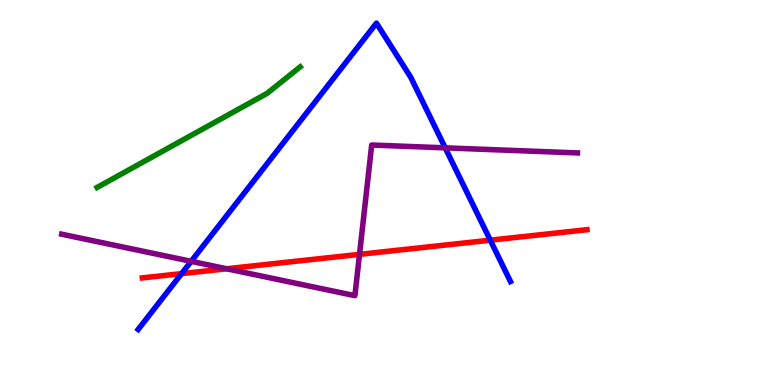[{'lines': ['blue', 'red'], 'intersections': [{'x': 2.34, 'y': 2.89}, {'x': 6.33, 'y': 3.76}]}, {'lines': ['green', 'red'], 'intersections': []}, {'lines': ['purple', 'red'], 'intersections': [{'x': 2.92, 'y': 3.02}, {'x': 4.64, 'y': 3.39}]}, {'lines': ['blue', 'green'], 'intersections': []}, {'lines': ['blue', 'purple'], 'intersections': [{'x': 2.47, 'y': 3.21}, {'x': 5.74, 'y': 6.16}]}, {'lines': ['green', 'purple'], 'intersections': []}]